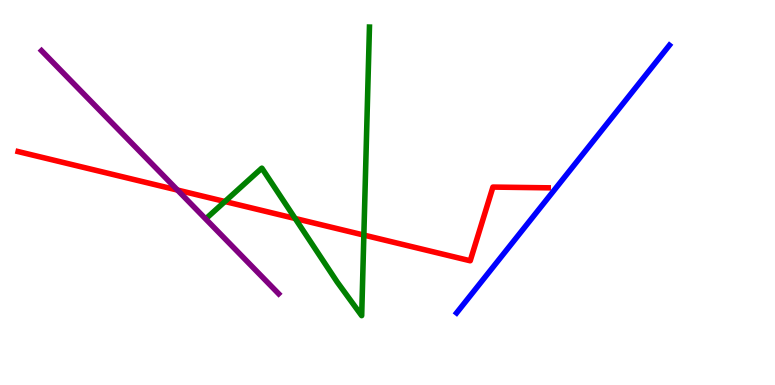[{'lines': ['blue', 'red'], 'intersections': []}, {'lines': ['green', 'red'], 'intersections': [{'x': 2.9, 'y': 4.77}, {'x': 3.81, 'y': 4.33}, {'x': 4.69, 'y': 3.89}]}, {'lines': ['purple', 'red'], 'intersections': [{'x': 2.29, 'y': 5.06}]}, {'lines': ['blue', 'green'], 'intersections': []}, {'lines': ['blue', 'purple'], 'intersections': []}, {'lines': ['green', 'purple'], 'intersections': []}]